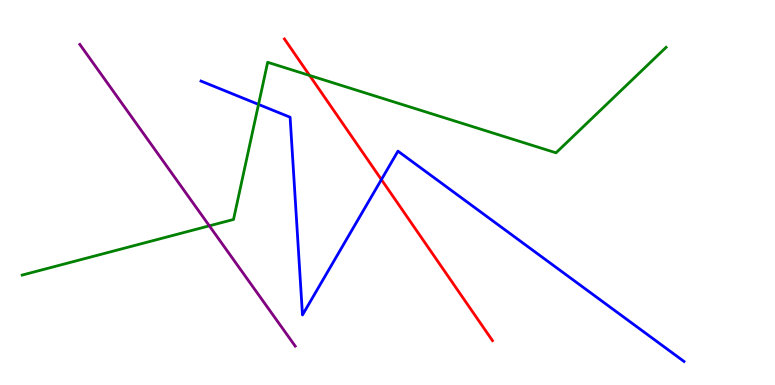[{'lines': ['blue', 'red'], 'intersections': [{'x': 4.92, 'y': 5.34}]}, {'lines': ['green', 'red'], 'intersections': [{'x': 3.99, 'y': 8.04}]}, {'lines': ['purple', 'red'], 'intersections': []}, {'lines': ['blue', 'green'], 'intersections': [{'x': 3.34, 'y': 7.29}]}, {'lines': ['blue', 'purple'], 'intersections': []}, {'lines': ['green', 'purple'], 'intersections': [{'x': 2.7, 'y': 4.13}]}]